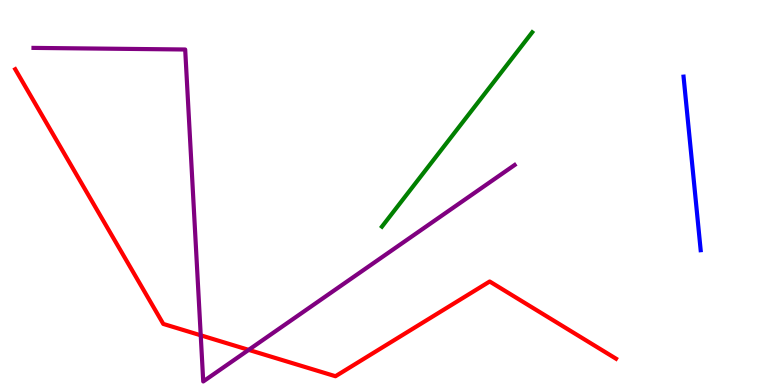[{'lines': ['blue', 'red'], 'intersections': []}, {'lines': ['green', 'red'], 'intersections': []}, {'lines': ['purple', 'red'], 'intersections': [{'x': 2.59, 'y': 1.29}, {'x': 3.21, 'y': 0.912}]}, {'lines': ['blue', 'green'], 'intersections': []}, {'lines': ['blue', 'purple'], 'intersections': []}, {'lines': ['green', 'purple'], 'intersections': []}]